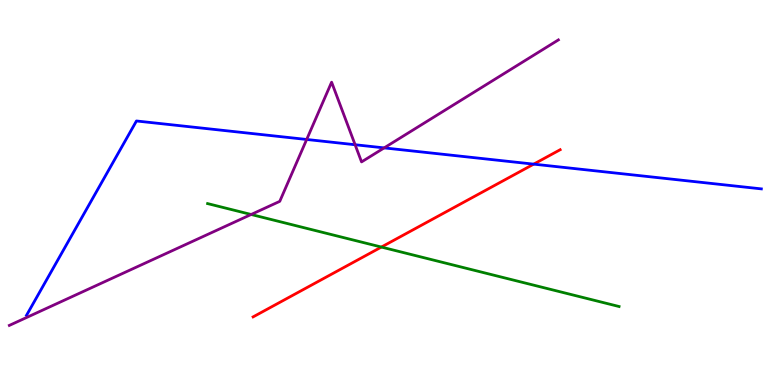[{'lines': ['blue', 'red'], 'intersections': [{'x': 6.89, 'y': 5.74}]}, {'lines': ['green', 'red'], 'intersections': [{'x': 4.92, 'y': 3.58}]}, {'lines': ['purple', 'red'], 'intersections': []}, {'lines': ['blue', 'green'], 'intersections': []}, {'lines': ['blue', 'purple'], 'intersections': [{'x': 3.96, 'y': 6.38}, {'x': 4.58, 'y': 6.24}, {'x': 4.96, 'y': 6.16}]}, {'lines': ['green', 'purple'], 'intersections': [{'x': 3.24, 'y': 4.43}]}]